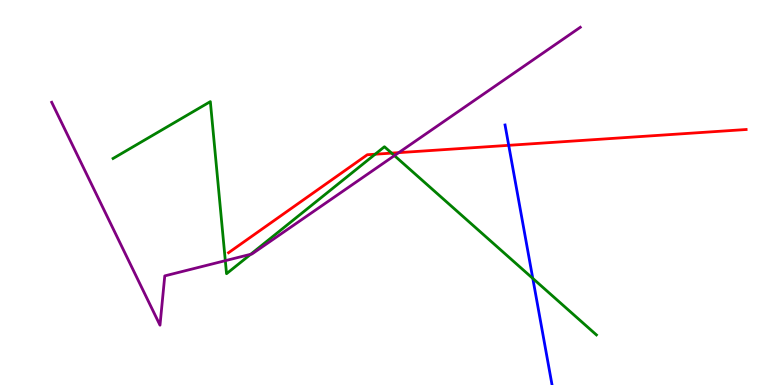[{'lines': ['blue', 'red'], 'intersections': [{'x': 6.56, 'y': 6.23}]}, {'lines': ['green', 'red'], 'intersections': [{'x': 4.84, 'y': 5.99}, {'x': 5.05, 'y': 6.02}]}, {'lines': ['purple', 'red'], 'intersections': [{'x': 5.14, 'y': 6.04}]}, {'lines': ['blue', 'green'], 'intersections': [{'x': 6.87, 'y': 2.77}]}, {'lines': ['blue', 'purple'], 'intersections': []}, {'lines': ['green', 'purple'], 'intersections': [{'x': 2.91, 'y': 3.23}, {'x': 3.23, 'y': 3.4}, {'x': 5.09, 'y': 5.96}]}]